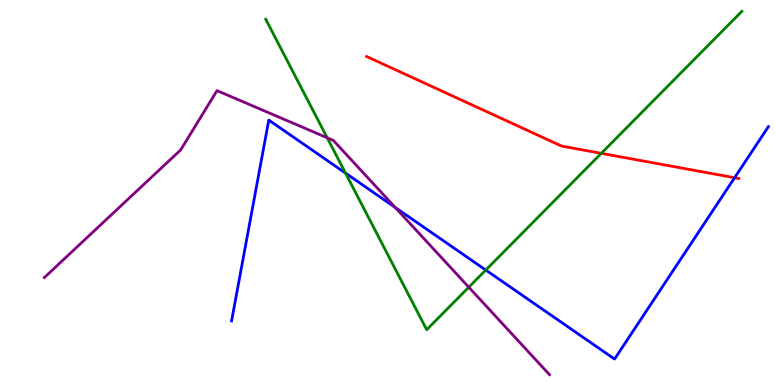[{'lines': ['blue', 'red'], 'intersections': [{'x': 9.48, 'y': 5.38}]}, {'lines': ['green', 'red'], 'intersections': [{'x': 7.76, 'y': 6.02}]}, {'lines': ['purple', 'red'], 'intersections': []}, {'lines': ['blue', 'green'], 'intersections': [{'x': 4.46, 'y': 5.5}, {'x': 6.27, 'y': 2.99}]}, {'lines': ['blue', 'purple'], 'intersections': [{'x': 5.1, 'y': 4.61}]}, {'lines': ['green', 'purple'], 'intersections': [{'x': 4.22, 'y': 6.42}, {'x': 6.05, 'y': 2.54}]}]